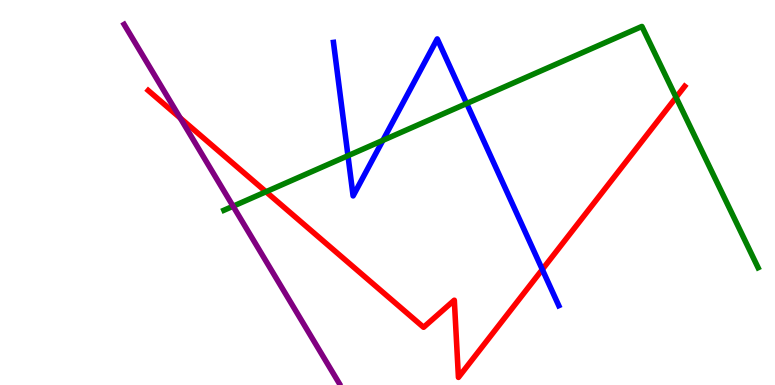[{'lines': ['blue', 'red'], 'intersections': [{'x': 7.0, 'y': 3.0}]}, {'lines': ['green', 'red'], 'intersections': [{'x': 3.43, 'y': 5.02}, {'x': 8.72, 'y': 7.47}]}, {'lines': ['purple', 'red'], 'intersections': [{'x': 2.33, 'y': 6.94}]}, {'lines': ['blue', 'green'], 'intersections': [{'x': 4.49, 'y': 5.96}, {'x': 4.94, 'y': 6.35}, {'x': 6.02, 'y': 7.31}]}, {'lines': ['blue', 'purple'], 'intersections': []}, {'lines': ['green', 'purple'], 'intersections': [{'x': 3.01, 'y': 4.64}]}]